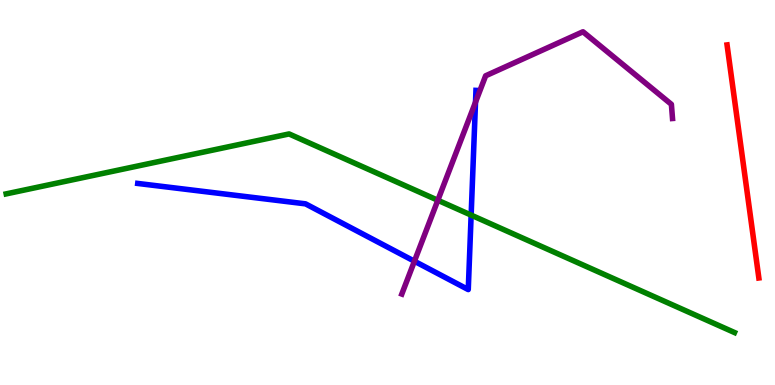[{'lines': ['blue', 'red'], 'intersections': []}, {'lines': ['green', 'red'], 'intersections': []}, {'lines': ['purple', 'red'], 'intersections': []}, {'lines': ['blue', 'green'], 'intersections': [{'x': 6.08, 'y': 4.41}]}, {'lines': ['blue', 'purple'], 'intersections': [{'x': 5.35, 'y': 3.22}, {'x': 6.14, 'y': 7.35}]}, {'lines': ['green', 'purple'], 'intersections': [{'x': 5.65, 'y': 4.8}]}]